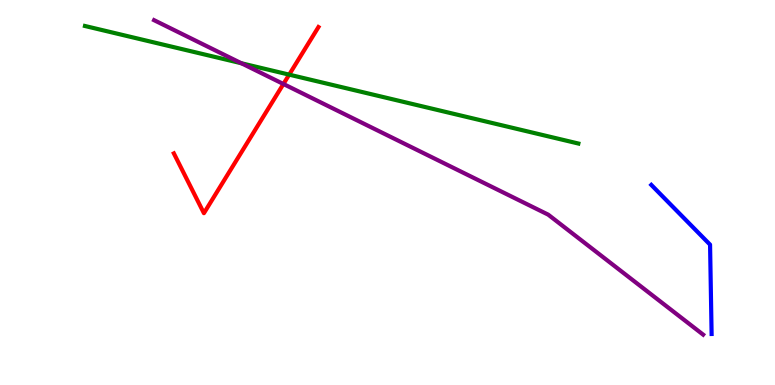[{'lines': ['blue', 'red'], 'intersections': []}, {'lines': ['green', 'red'], 'intersections': [{'x': 3.73, 'y': 8.06}]}, {'lines': ['purple', 'red'], 'intersections': [{'x': 3.66, 'y': 7.82}]}, {'lines': ['blue', 'green'], 'intersections': []}, {'lines': ['blue', 'purple'], 'intersections': []}, {'lines': ['green', 'purple'], 'intersections': [{'x': 3.11, 'y': 8.36}]}]